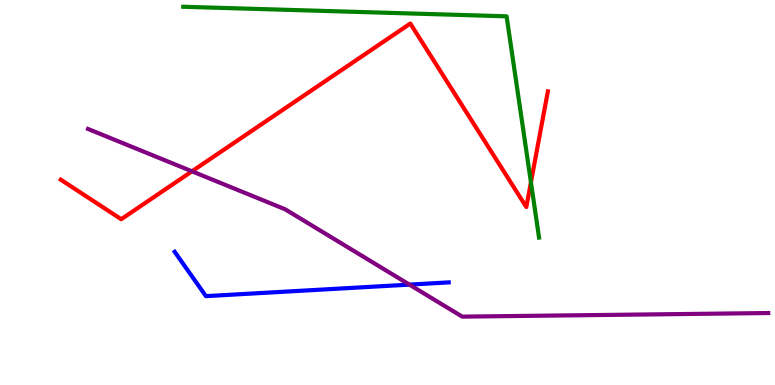[{'lines': ['blue', 'red'], 'intersections': []}, {'lines': ['green', 'red'], 'intersections': [{'x': 6.85, 'y': 5.27}]}, {'lines': ['purple', 'red'], 'intersections': [{'x': 2.48, 'y': 5.55}]}, {'lines': ['blue', 'green'], 'intersections': []}, {'lines': ['blue', 'purple'], 'intersections': [{'x': 5.28, 'y': 2.61}]}, {'lines': ['green', 'purple'], 'intersections': []}]